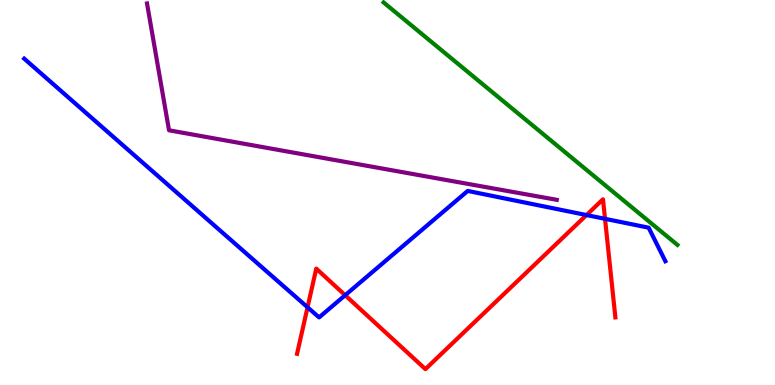[{'lines': ['blue', 'red'], 'intersections': [{'x': 3.97, 'y': 2.02}, {'x': 4.45, 'y': 2.33}, {'x': 7.57, 'y': 4.41}, {'x': 7.81, 'y': 4.32}]}, {'lines': ['green', 'red'], 'intersections': []}, {'lines': ['purple', 'red'], 'intersections': []}, {'lines': ['blue', 'green'], 'intersections': []}, {'lines': ['blue', 'purple'], 'intersections': []}, {'lines': ['green', 'purple'], 'intersections': []}]